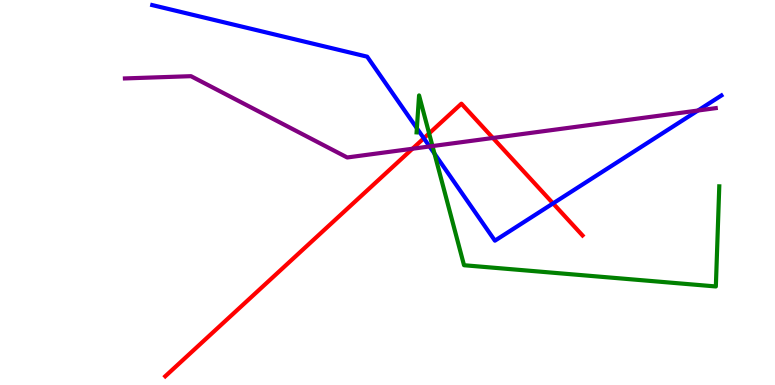[{'lines': ['blue', 'red'], 'intersections': [{'x': 5.47, 'y': 6.41}, {'x': 7.14, 'y': 4.72}]}, {'lines': ['green', 'red'], 'intersections': [{'x': 5.54, 'y': 6.53}]}, {'lines': ['purple', 'red'], 'intersections': [{'x': 5.32, 'y': 6.14}, {'x': 6.36, 'y': 6.42}]}, {'lines': ['blue', 'green'], 'intersections': [{'x': 5.38, 'y': 6.67}, {'x': 5.61, 'y': 6.01}]}, {'lines': ['blue', 'purple'], 'intersections': [{'x': 5.54, 'y': 6.2}, {'x': 9.01, 'y': 7.13}]}, {'lines': ['green', 'purple'], 'intersections': [{'x': 5.58, 'y': 6.21}]}]